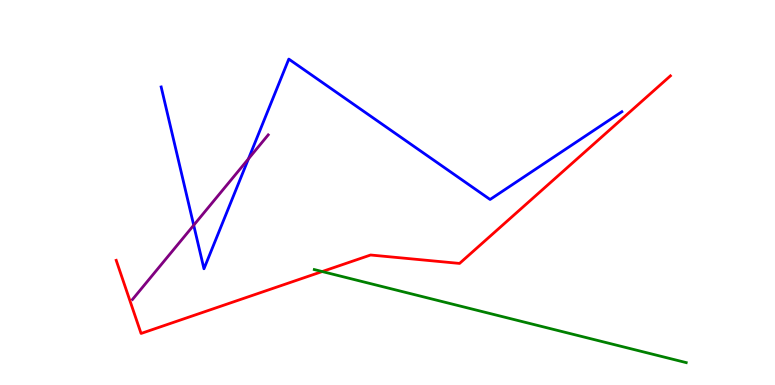[{'lines': ['blue', 'red'], 'intersections': []}, {'lines': ['green', 'red'], 'intersections': [{'x': 4.16, 'y': 2.95}]}, {'lines': ['purple', 'red'], 'intersections': []}, {'lines': ['blue', 'green'], 'intersections': []}, {'lines': ['blue', 'purple'], 'intersections': [{'x': 2.5, 'y': 4.15}, {'x': 3.21, 'y': 5.87}]}, {'lines': ['green', 'purple'], 'intersections': []}]